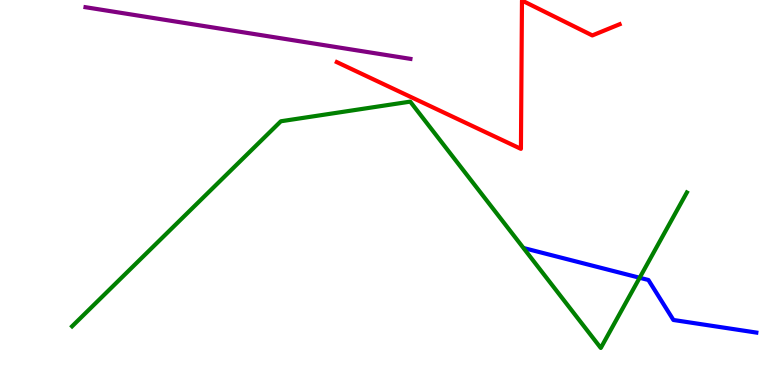[{'lines': ['blue', 'red'], 'intersections': []}, {'lines': ['green', 'red'], 'intersections': []}, {'lines': ['purple', 'red'], 'intersections': []}, {'lines': ['blue', 'green'], 'intersections': [{'x': 8.25, 'y': 2.79}]}, {'lines': ['blue', 'purple'], 'intersections': []}, {'lines': ['green', 'purple'], 'intersections': []}]